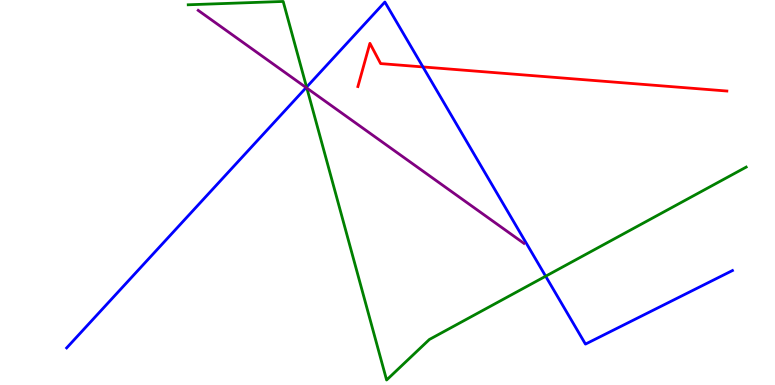[{'lines': ['blue', 'red'], 'intersections': [{'x': 5.46, 'y': 8.26}]}, {'lines': ['green', 'red'], 'intersections': []}, {'lines': ['purple', 'red'], 'intersections': []}, {'lines': ['blue', 'green'], 'intersections': [{'x': 3.96, 'y': 7.74}, {'x': 7.04, 'y': 2.83}]}, {'lines': ['blue', 'purple'], 'intersections': [{'x': 3.95, 'y': 7.72}]}, {'lines': ['green', 'purple'], 'intersections': [{'x': 3.96, 'y': 7.71}]}]